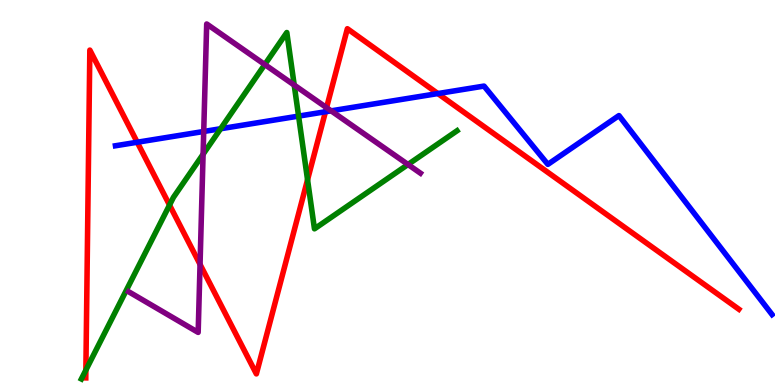[{'lines': ['blue', 'red'], 'intersections': [{'x': 1.77, 'y': 6.31}, {'x': 4.2, 'y': 7.1}, {'x': 5.65, 'y': 7.57}]}, {'lines': ['green', 'red'], 'intersections': [{'x': 1.11, 'y': 0.387}, {'x': 2.19, 'y': 4.67}, {'x': 3.97, 'y': 5.33}]}, {'lines': ['purple', 'red'], 'intersections': [{'x': 2.58, 'y': 3.13}, {'x': 4.21, 'y': 7.2}]}, {'lines': ['blue', 'green'], 'intersections': [{'x': 2.85, 'y': 6.66}, {'x': 3.85, 'y': 6.98}]}, {'lines': ['blue', 'purple'], 'intersections': [{'x': 2.63, 'y': 6.59}, {'x': 4.27, 'y': 7.12}]}, {'lines': ['green', 'purple'], 'intersections': [{'x': 2.62, 'y': 5.99}, {'x': 3.42, 'y': 8.32}, {'x': 3.8, 'y': 7.79}, {'x': 5.26, 'y': 5.73}]}]